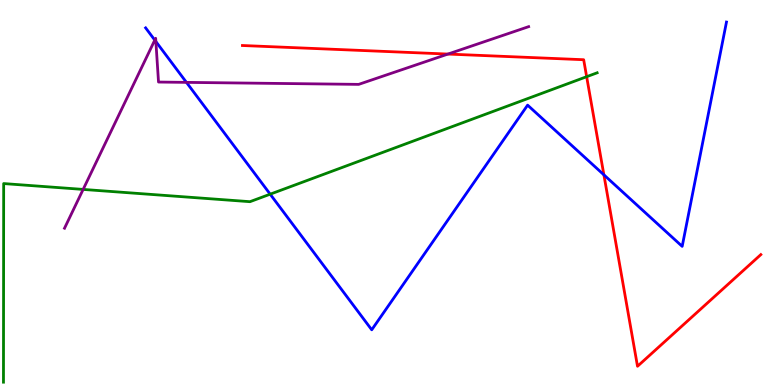[{'lines': ['blue', 'red'], 'intersections': [{'x': 7.79, 'y': 5.46}]}, {'lines': ['green', 'red'], 'intersections': [{'x': 7.57, 'y': 8.01}]}, {'lines': ['purple', 'red'], 'intersections': [{'x': 5.78, 'y': 8.6}]}, {'lines': ['blue', 'green'], 'intersections': [{'x': 3.49, 'y': 4.96}]}, {'lines': ['blue', 'purple'], 'intersections': [{'x': 2.0, 'y': 8.96}, {'x': 2.01, 'y': 8.92}, {'x': 2.41, 'y': 7.86}]}, {'lines': ['green', 'purple'], 'intersections': [{'x': 1.07, 'y': 5.08}]}]